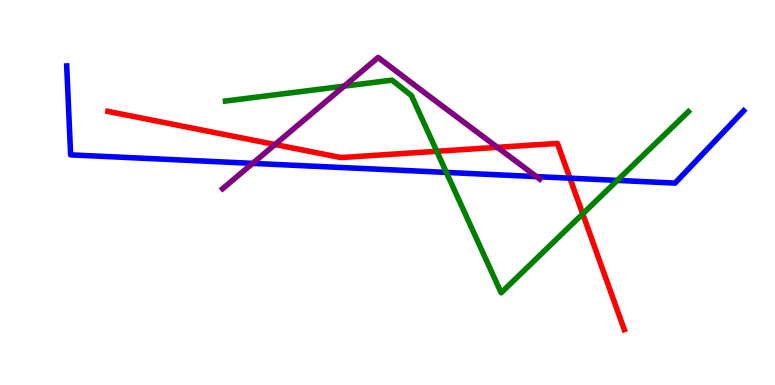[{'lines': ['blue', 'red'], 'intersections': [{'x': 7.35, 'y': 5.37}]}, {'lines': ['green', 'red'], 'intersections': [{'x': 5.64, 'y': 6.07}, {'x': 7.52, 'y': 4.45}]}, {'lines': ['purple', 'red'], 'intersections': [{'x': 3.55, 'y': 6.25}, {'x': 6.42, 'y': 6.17}]}, {'lines': ['blue', 'green'], 'intersections': [{'x': 5.76, 'y': 5.52}, {'x': 7.97, 'y': 5.31}]}, {'lines': ['blue', 'purple'], 'intersections': [{'x': 3.26, 'y': 5.76}, {'x': 6.92, 'y': 5.41}]}, {'lines': ['green', 'purple'], 'intersections': [{'x': 4.44, 'y': 7.76}]}]